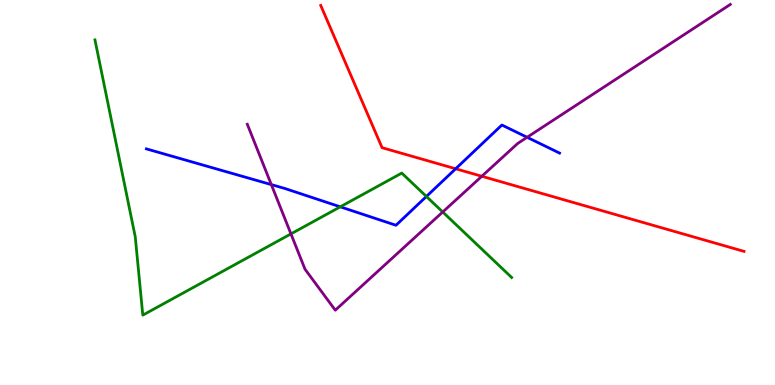[{'lines': ['blue', 'red'], 'intersections': [{'x': 5.88, 'y': 5.62}]}, {'lines': ['green', 'red'], 'intersections': []}, {'lines': ['purple', 'red'], 'intersections': [{'x': 6.22, 'y': 5.42}]}, {'lines': ['blue', 'green'], 'intersections': [{'x': 4.39, 'y': 4.63}, {'x': 5.5, 'y': 4.9}]}, {'lines': ['blue', 'purple'], 'intersections': [{'x': 3.5, 'y': 5.2}, {'x': 6.8, 'y': 6.43}]}, {'lines': ['green', 'purple'], 'intersections': [{'x': 3.75, 'y': 3.93}, {'x': 5.71, 'y': 4.49}]}]